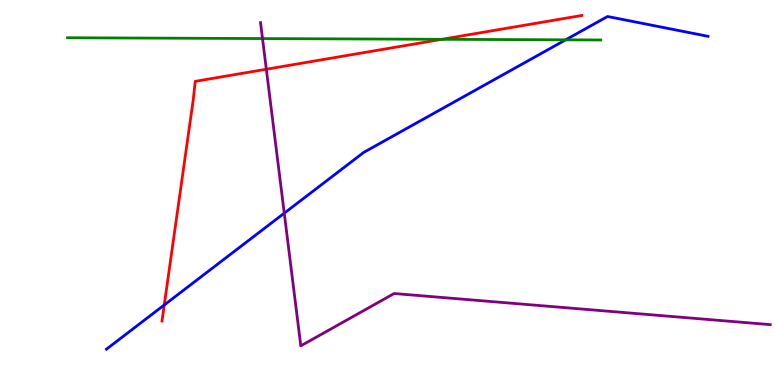[{'lines': ['blue', 'red'], 'intersections': [{'x': 2.12, 'y': 2.08}]}, {'lines': ['green', 'red'], 'intersections': [{'x': 5.7, 'y': 8.98}]}, {'lines': ['purple', 'red'], 'intersections': [{'x': 3.44, 'y': 8.2}]}, {'lines': ['blue', 'green'], 'intersections': [{'x': 7.3, 'y': 8.97}]}, {'lines': ['blue', 'purple'], 'intersections': [{'x': 3.67, 'y': 4.46}]}, {'lines': ['green', 'purple'], 'intersections': [{'x': 3.39, 'y': 9.0}]}]